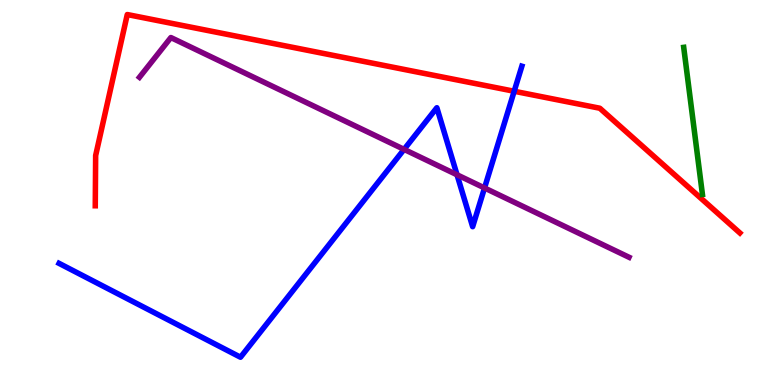[{'lines': ['blue', 'red'], 'intersections': [{'x': 6.63, 'y': 7.63}]}, {'lines': ['green', 'red'], 'intersections': []}, {'lines': ['purple', 'red'], 'intersections': []}, {'lines': ['blue', 'green'], 'intersections': []}, {'lines': ['blue', 'purple'], 'intersections': [{'x': 5.21, 'y': 6.12}, {'x': 5.9, 'y': 5.46}, {'x': 6.25, 'y': 5.12}]}, {'lines': ['green', 'purple'], 'intersections': []}]